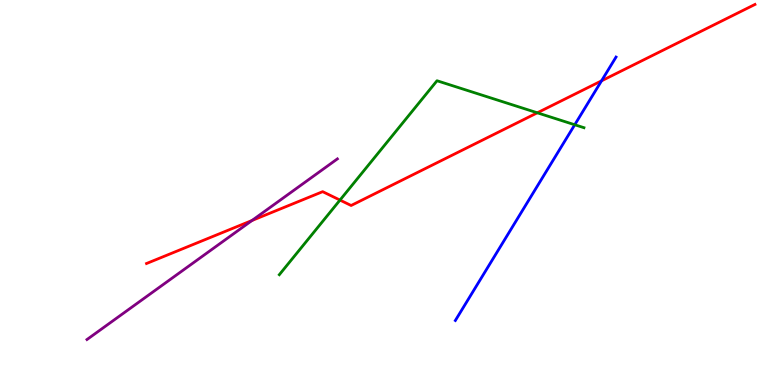[{'lines': ['blue', 'red'], 'intersections': [{'x': 7.76, 'y': 7.9}]}, {'lines': ['green', 'red'], 'intersections': [{'x': 4.39, 'y': 4.8}, {'x': 6.93, 'y': 7.07}]}, {'lines': ['purple', 'red'], 'intersections': [{'x': 3.25, 'y': 4.27}]}, {'lines': ['blue', 'green'], 'intersections': [{'x': 7.42, 'y': 6.76}]}, {'lines': ['blue', 'purple'], 'intersections': []}, {'lines': ['green', 'purple'], 'intersections': []}]